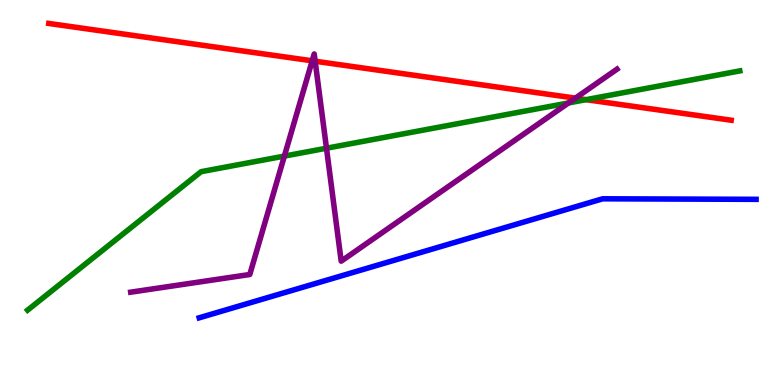[{'lines': ['blue', 'red'], 'intersections': []}, {'lines': ['green', 'red'], 'intersections': [{'x': 7.56, 'y': 7.41}]}, {'lines': ['purple', 'red'], 'intersections': [{'x': 4.03, 'y': 8.42}, {'x': 4.07, 'y': 8.41}, {'x': 7.42, 'y': 7.45}]}, {'lines': ['blue', 'green'], 'intersections': []}, {'lines': ['blue', 'purple'], 'intersections': []}, {'lines': ['green', 'purple'], 'intersections': [{'x': 3.67, 'y': 5.95}, {'x': 4.21, 'y': 6.15}, {'x': 7.34, 'y': 7.33}]}]